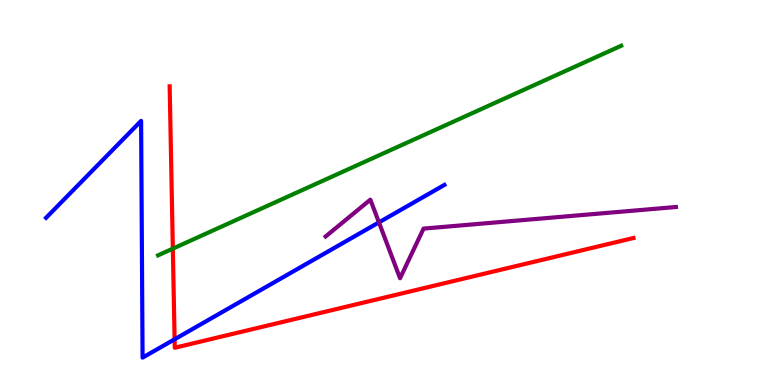[{'lines': ['blue', 'red'], 'intersections': [{'x': 2.25, 'y': 1.19}]}, {'lines': ['green', 'red'], 'intersections': [{'x': 2.23, 'y': 3.54}]}, {'lines': ['purple', 'red'], 'intersections': []}, {'lines': ['blue', 'green'], 'intersections': []}, {'lines': ['blue', 'purple'], 'intersections': [{'x': 4.89, 'y': 4.22}]}, {'lines': ['green', 'purple'], 'intersections': []}]